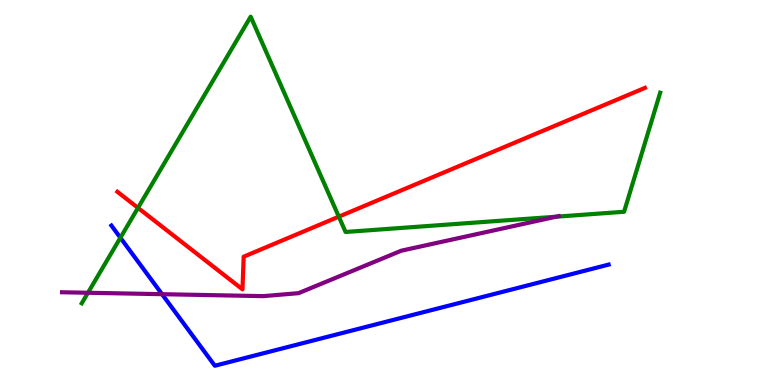[{'lines': ['blue', 'red'], 'intersections': []}, {'lines': ['green', 'red'], 'intersections': [{'x': 1.78, 'y': 4.6}, {'x': 4.37, 'y': 4.37}]}, {'lines': ['purple', 'red'], 'intersections': []}, {'lines': ['blue', 'green'], 'intersections': [{'x': 1.55, 'y': 3.82}]}, {'lines': ['blue', 'purple'], 'intersections': [{'x': 2.09, 'y': 2.36}]}, {'lines': ['green', 'purple'], 'intersections': [{'x': 1.13, 'y': 2.4}, {'x': 7.18, 'y': 4.37}]}]